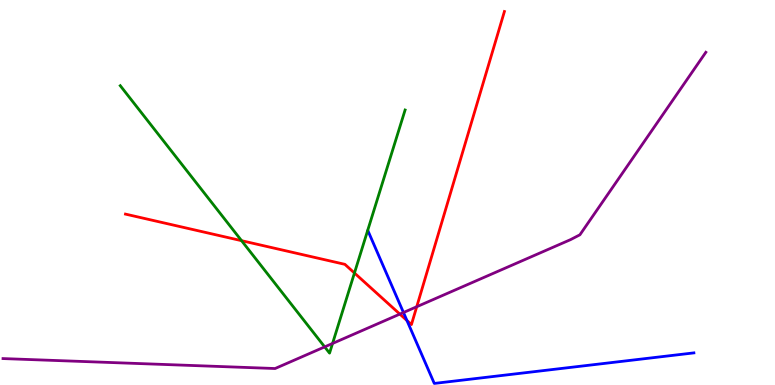[{'lines': ['blue', 'red'], 'intersections': [{'x': 5.25, 'y': 1.67}]}, {'lines': ['green', 'red'], 'intersections': [{'x': 3.12, 'y': 3.75}, {'x': 4.57, 'y': 2.91}]}, {'lines': ['purple', 'red'], 'intersections': [{'x': 5.16, 'y': 1.84}, {'x': 5.38, 'y': 2.03}]}, {'lines': ['blue', 'green'], 'intersections': []}, {'lines': ['blue', 'purple'], 'intersections': [{'x': 5.21, 'y': 1.88}]}, {'lines': ['green', 'purple'], 'intersections': [{'x': 4.19, 'y': 0.99}, {'x': 4.29, 'y': 1.08}]}]